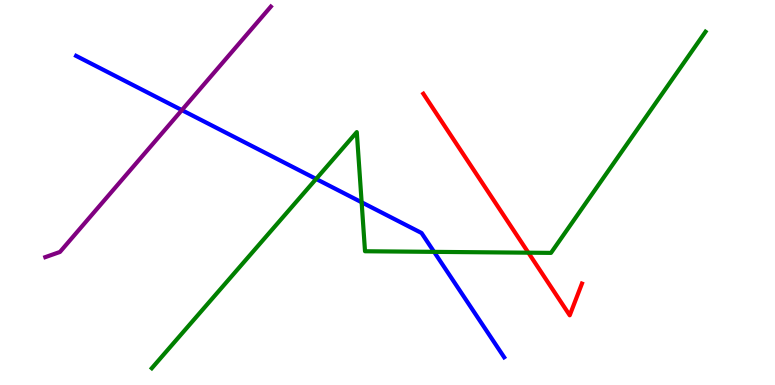[{'lines': ['blue', 'red'], 'intersections': []}, {'lines': ['green', 'red'], 'intersections': [{'x': 6.82, 'y': 3.44}]}, {'lines': ['purple', 'red'], 'intersections': []}, {'lines': ['blue', 'green'], 'intersections': [{'x': 4.08, 'y': 5.35}, {'x': 4.67, 'y': 4.75}, {'x': 5.6, 'y': 3.46}]}, {'lines': ['blue', 'purple'], 'intersections': [{'x': 2.35, 'y': 7.14}]}, {'lines': ['green', 'purple'], 'intersections': []}]